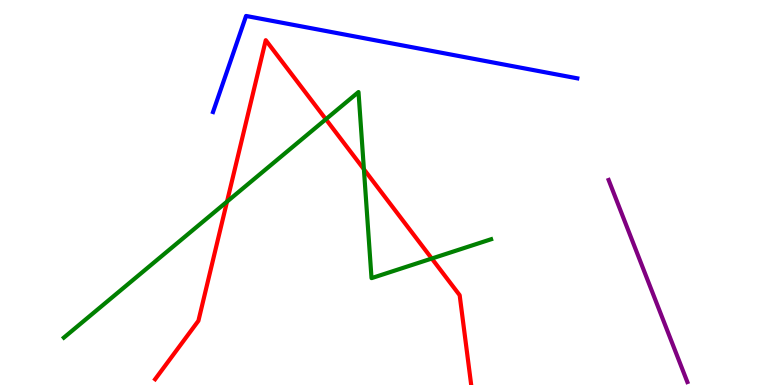[{'lines': ['blue', 'red'], 'intersections': []}, {'lines': ['green', 'red'], 'intersections': [{'x': 2.93, 'y': 4.76}, {'x': 4.2, 'y': 6.9}, {'x': 4.7, 'y': 5.6}, {'x': 5.57, 'y': 3.28}]}, {'lines': ['purple', 'red'], 'intersections': []}, {'lines': ['blue', 'green'], 'intersections': []}, {'lines': ['blue', 'purple'], 'intersections': []}, {'lines': ['green', 'purple'], 'intersections': []}]